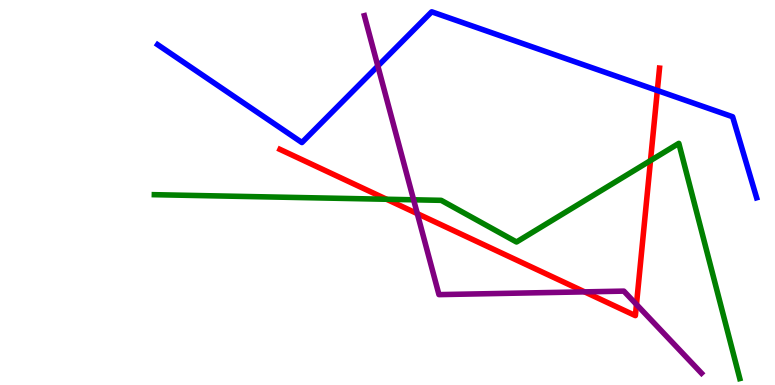[{'lines': ['blue', 'red'], 'intersections': [{'x': 8.48, 'y': 7.65}]}, {'lines': ['green', 'red'], 'intersections': [{'x': 4.99, 'y': 4.82}, {'x': 8.39, 'y': 5.83}]}, {'lines': ['purple', 'red'], 'intersections': [{'x': 5.38, 'y': 4.45}, {'x': 7.54, 'y': 2.42}, {'x': 8.21, 'y': 2.09}]}, {'lines': ['blue', 'green'], 'intersections': []}, {'lines': ['blue', 'purple'], 'intersections': [{'x': 4.88, 'y': 8.28}]}, {'lines': ['green', 'purple'], 'intersections': [{'x': 5.34, 'y': 4.81}]}]